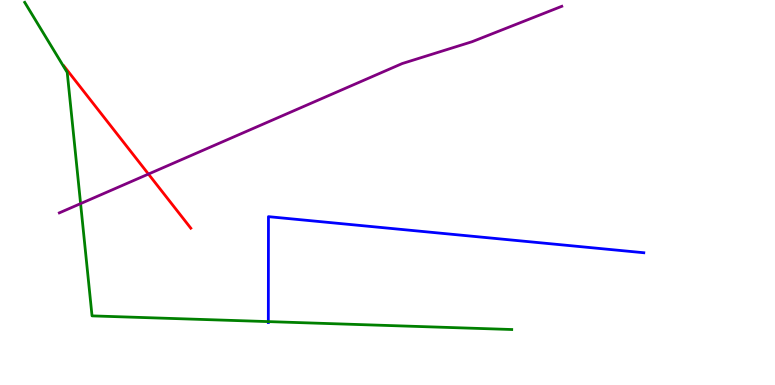[{'lines': ['blue', 'red'], 'intersections': []}, {'lines': ['green', 'red'], 'intersections': []}, {'lines': ['purple', 'red'], 'intersections': [{'x': 1.92, 'y': 5.48}]}, {'lines': ['blue', 'green'], 'intersections': [{'x': 3.46, 'y': 1.65}]}, {'lines': ['blue', 'purple'], 'intersections': []}, {'lines': ['green', 'purple'], 'intersections': [{'x': 1.04, 'y': 4.71}]}]